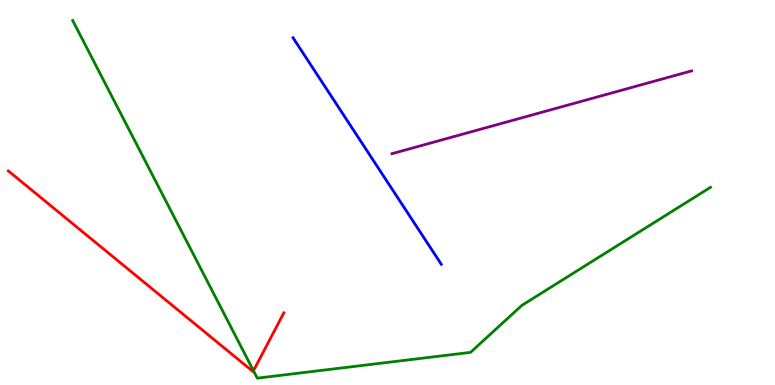[{'lines': ['blue', 'red'], 'intersections': []}, {'lines': ['green', 'red'], 'intersections': [{'x': 3.27, 'y': 0.371}]}, {'lines': ['purple', 'red'], 'intersections': []}, {'lines': ['blue', 'green'], 'intersections': []}, {'lines': ['blue', 'purple'], 'intersections': []}, {'lines': ['green', 'purple'], 'intersections': []}]